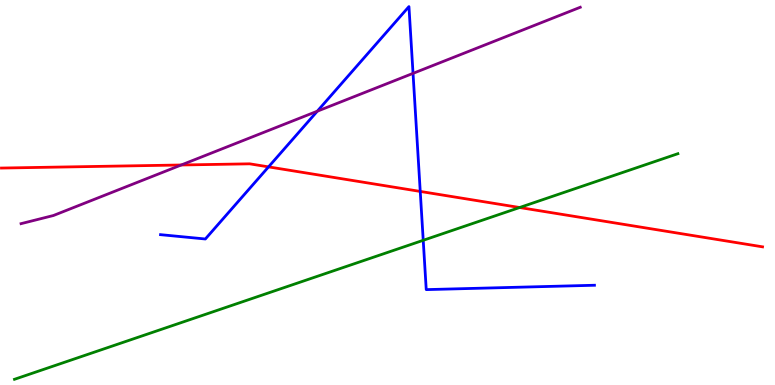[{'lines': ['blue', 'red'], 'intersections': [{'x': 3.46, 'y': 5.67}, {'x': 5.42, 'y': 5.03}]}, {'lines': ['green', 'red'], 'intersections': [{'x': 6.7, 'y': 4.61}]}, {'lines': ['purple', 'red'], 'intersections': [{'x': 2.34, 'y': 5.71}]}, {'lines': ['blue', 'green'], 'intersections': [{'x': 5.46, 'y': 3.76}]}, {'lines': ['blue', 'purple'], 'intersections': [{'x': 4.09, 'y': 7.11}, {'x': 5.33, 'y': 8.09}]}, {'lines': ['green', 'purple'], 'intersections': []}]